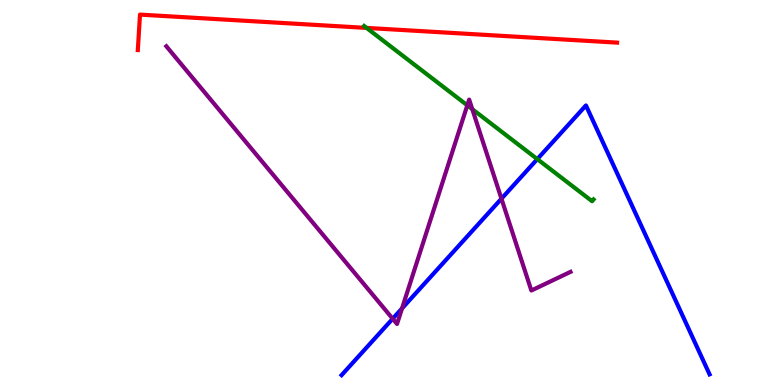[{'lines': ['blue', 'red'], 'intersections': []}, {'lines': ['green', 'red'], 'intersections': [{'x': 4.73, 'y': 9.28}]}, {'lines': ['purple', 'red'], 'intersections': []}, {'lines': ['blue', 'green'], 'intersections': [{'x': 6.93, 'y': 5.87}]}, {'lines': ['blue', 'purple'], 'intersections': [{'x': 5.07, 'y': 1.72}, {'x': 5.19, 'y': 1.99}, {'x': 6.47, 'y': 4.84}]}, {'lines': ['green', 'purple'], 'intersections': [{'x': 6.03, 'y': 7.26}, {'x': 6.09, 'y': 7.17}]}]